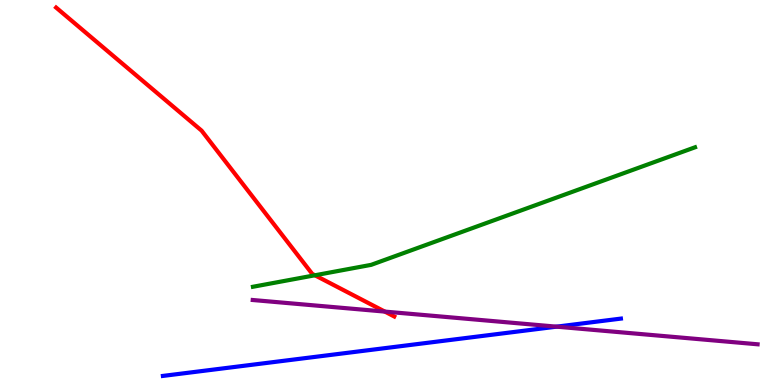[{'lines': ['blue', 'red'], 'intersections': []}, {'lines': ['green', 'red'], 'intersections': [{'x': 4.06, 'y': 2.85}]}, {'lines': ['purple', 'red'], 'intersections': [{'x': 4.97, 'y': 1.91}]}, {'lines': ['blue', 'green'], 'intersections': []}, {'lines': ['blue', 'purple'], 'intersections': [{'x': 7.18, 'y': 1.52}]}, {'lines': ['green', 'purple'], 'intersections': []}]